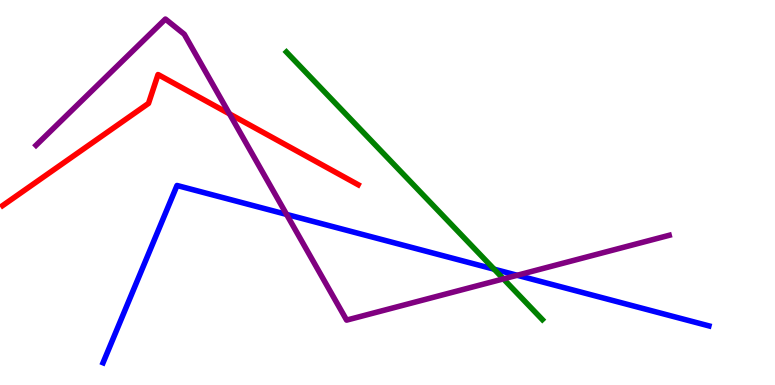[{'lines': ['blue', 'red'], 'intersections': []}, {'lines': ['green', 'red'], 'intersections': []}, {'lines': ['purple', 'red'], 'intersections': [{'x': 2.96, 'y': 7.04}]}, {'lines': ['blue', 'green'], 'intersections': [{'x': 6.38, 'y': 3.01}]}, {'lines': ['blue', 'purple'], 'intersections': [{'x': 3.7, 'y': 4.43}, {'x': 6.67, 'y': 2.85}]}, {'lines': ['green', 'purple'], 'intersections': [{'x': 6.5, 'y': 2.76}]}]